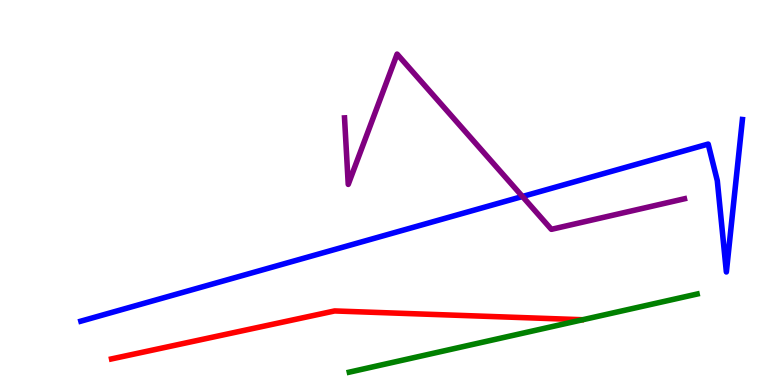[{'lines': ['blue', 'red'], 'intersections': []}, {'lines': ['green', 'red'], 'intersections': []}, {'lines': ['purple', 'red'], 'intersections': []}, {'lines': ['blue', 'green'], 'intersections': []}, {'lines': ['blue', 'purple'], 'intersections': [{'x': 6.74, 'y': 4.9}]}, {'lines': ['green', 'purple'], 'intersections': []}]